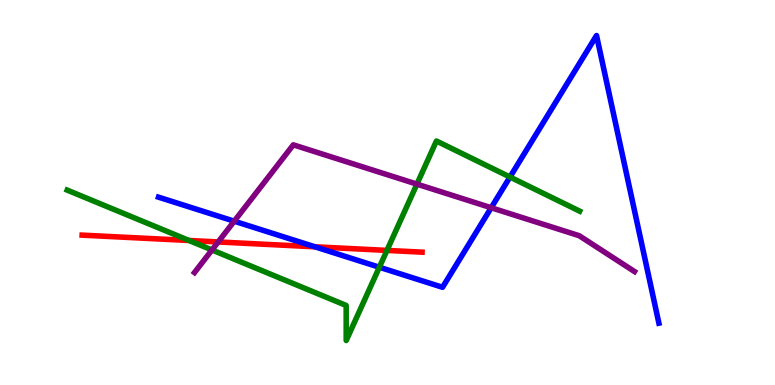[{'lines': ['blue', 'red'], 'intersections': [{'x': 4.06, 'y': 3.59}]}, {'lines': ['green', 'red'], 'intersections': [{'x': 2.44, 'y': 3.75}, {'x': 4.99, 'y': 3.5}]}, {'lines': ['purple', 'red'], 'intersections': [{'x': 2.82, 'y': 3.72}]}, {'lines': ['blue', 'green'], 'intersections': [{'x': 4.89, 'y': 3.06}, {'x': 6.58, 'y': 5.4}]}, {'lines': ['blue', 'purple'], 'intersections': [{'x': 3.02, 'y': 4.25}, {'x': 6.34, 'y': 4.6}]}, {'lines': ['green', 'purple'], 'intersections': [{'x': 2.74, 'y': 3.51}, {'x': 5.38, 'y': 5.22}]}]